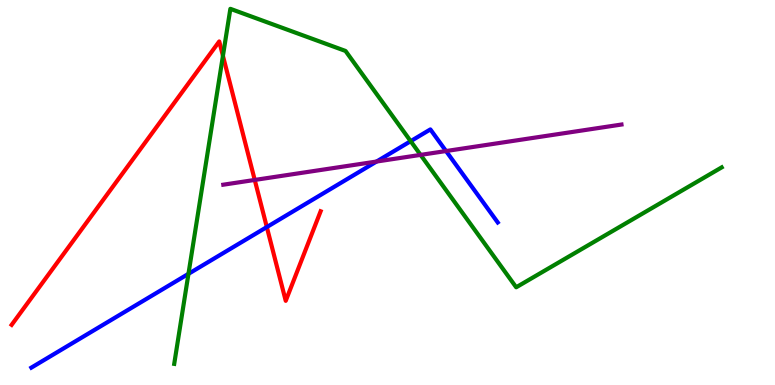[{'lines': ['blue', 'red'], 'intersections': [{'x': 3.44, 'y': 4.1}]}, {'lines': ['green', 'red'], 'intersections': [{'x': 2.88, 'y': 8.55}]}, {'lines': ['purple', 'red'], 'intersections': [{'x': 3.29, 'y': 5.33}]}, {'lines': ['blue', 'green'], 'intersections': [{'x': 2.43, 'y': 2.89}, {'x': 5.3, 'y': 6.33}]}, {'lines': ['blue', 'purple'], 'intersections': [{'x': 4.86, 'y': 5.8}, {'x': 5.76, 'y': 6.08}]}, {'lines': ['green', 'purple'], 'intersections': [{'x': 5.43, 'y': 5.98}]}]